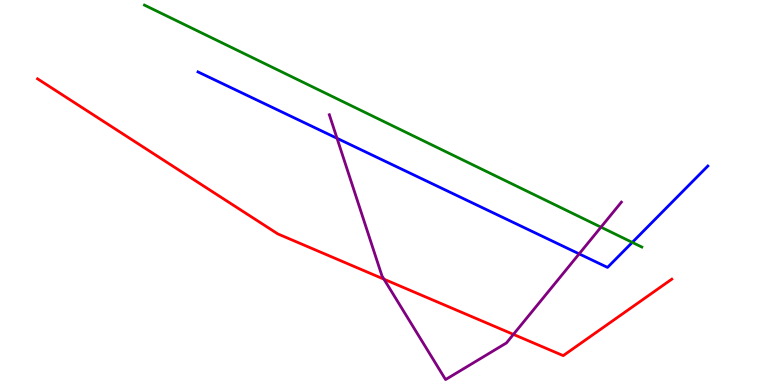[{'lines': ['blue', 'red'], 'intersections': []}, {'lines': ['green', 'red'], 'intersections': []}, {'lines': ['purple', 'red'], 'intersections': [{'x': 4.95, 'y': 2.75}, {'x': 6.62, 'y': 1.31}]}, {'lines': ['blue', 'green'], 'intersections': [{'x': 8.16, 'y': 3.7}]}, {'lines': ['blue', 'purple'], 'intersections': [{'x': 4.35, 'y': 6.41}, {'x': 7.47, 'y': 3.41}]}, {'lines': ['green', 'purple'], 'intersections': [{'x': 7.75, 'y': 4.1}]}]